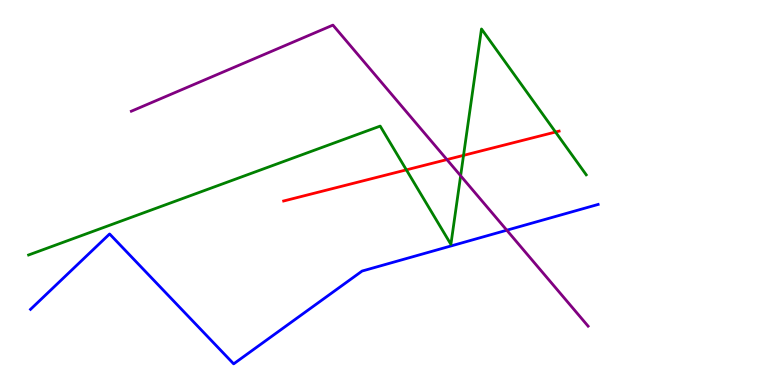[{'lines': ['blue', 'red'], 'intersections': []}, {'lines': ['green', 'red'], 'intersections': [{'x': 5.24, 'y': 5.59}, {'x': 5.98, 'y': 5.96}, {'x': 7.17, 'y': 6.57}]}, {'lines': ['purple', 'red'], 'intersections': [{'x': 5.77, 'y': 5.85}]}, {'lines': ['blue', 'green'], 'intersections': []}, {'lines': ['blue', 'purple'], 'intersections': [{'x': 6.54, 'y': 4.02}]}, {'lines': ['green', 'purple'], 'intersections': [{'x': 5.94, 'y': 5.43}]}]